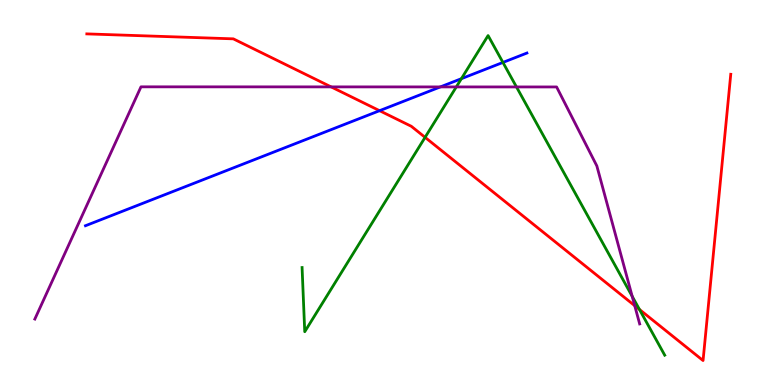[{'lines': ['blue', 'red'], 'intersections': [{'x': 4.9, 'y': 7.12}]}, {'lines': ['green', 'red'], 'intersections': [{'x': 5.48, 'y': 6.43}, {'x': 8.25, 'y': 1.96}]}, {'lines': ['purple', 'red'], 'intersections': [{'x': 4.27, 'y': 7.74}, {'x': 8.19, 'y': 2.06}]}, {'lines': ['blue', 'green'], 'intersections': [{'x': 5.95, 'y': 7.96}, {'x': 6.49, 'y': 8.38}]}, {'lines': ['blue', 'purple'], 'intersections': [{'x': 5.68, 'y': 7.74}]}, {'lines': ['green', 'purple'], 'intersections': [{'x': 5.89, 'y': 7.74}, {'x': 6.66, 'y': 7.74}, {'x': 8.16, 'y': 2.3}]}]